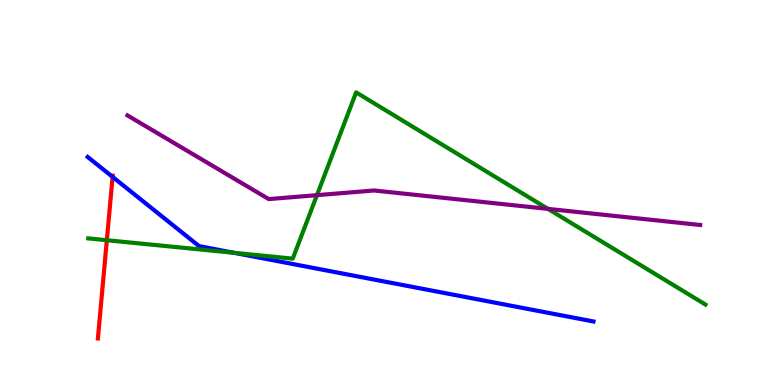[{'lines': ['blue', 'red'], 'intersections': [{'x': 1.45, 'y': 5.41}]}, {'lines': ['green', 'red'], 'intersections': [{'x': 1.38, 'y': 3.76}]}, {'lines': ['purple', 'red'], 'intersections': []}, {'lines': ['blue', 'green'], 'intersections': [{'x': 3.02, 'y': 3.43}]}, {'lines': ['blue', 'purple'], 'intersections': []}, {'lines': ['green', 'purple'], 'intersections': [{'x': 4.09, 'y': 4.93}, {'x': 7.07, 'y': 4.57}]}]